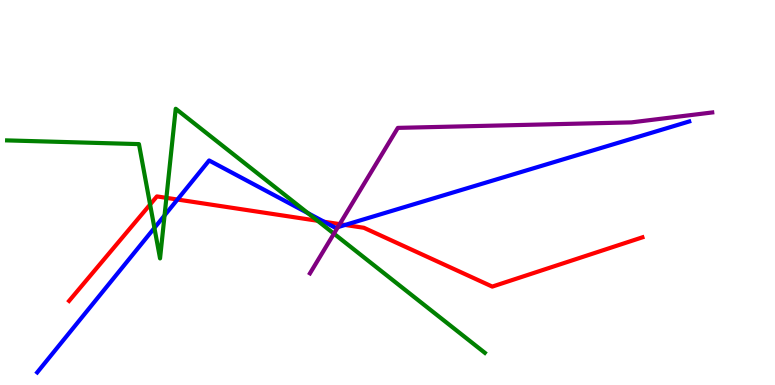[{'lines': ['blue', 'red'], 'intersections': [{'x': 2.29, 'y': 4.82}, {'x': 4.18, 'y': 4.24}, {'x': 4.45, 'y': 4.16}]}, {'lines': ['green', 'red'], 'intersections': [{'x': 1.94, 'y': 4.69}, {'x': 2.15, 'y': 4.86}, {'x': 4.1, 'y': 4.27}]}, {'lines': ['purple', 'red'], 'intersections': [{'x': 4.38, 'y': 4.18}]}, {'lines': ['blue', 'green'], 'intersections': [{'x': 1.99, 'y': 4.08}, {'x': 2.12, 'y': 4.4}, {'x': 3.97, 'y': 4.46}]}, {'lines': ['blue', 'purple'], 'intersections': [{'x': 4.36, 'y': 4.1}]}, {'lines': ['green', 'purple'], 'intersections': [{'x': 4.31, 'y': 3.93}]}]